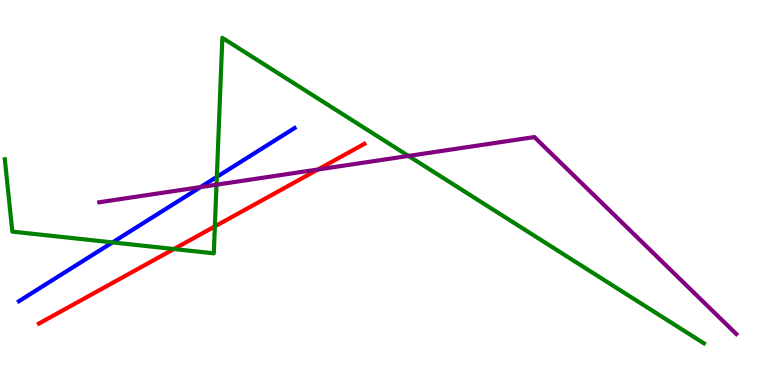[{'lines': ['blue', 'red'], 'intersections': []}, {'lines': ['green', 'red'], 'intersections': [{'x': 2.24, 'y': 3.53}, {'x': 2.77, 'y': 4.12}]}, {'lines': ['purple', 'red'], 'intersections': [{'x': 4.1, 'y': 5.6}]}, {'lines': ['blue', 'green'], 'intersections': [{'x': 1.45, 'y': 3.7}, {'x': 2.8, 'y': 5.41}]}, {'lines': ['blue', 'purple'], 'intersections': [{'x': 2.59, 'y': 5.14}]}, {'lines': ['green', 'purple'], 'intersections': [{'x': 2.79, 'y': 5.2}, {'x': 5.27, 'y': 5.95}]}]